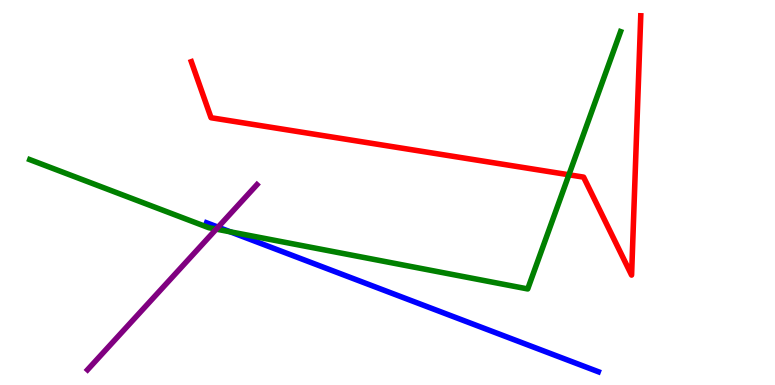[{'lines': ['blue', 'red'], 'intersections': []}, {'lines': ['green', 'red'], 'intersections': [{'x': 7.34, 'y': 5.46}]}, {'lines': ['purple', 'red'], 'intersections': []}, {'lines': ['blue', 'green'], 'intersections': [{'x': 2.97, 'y': 3.98}]}, {'lines': ['blue', 'purple'], 'intersections': [{'x': 2.81, 'y': 4.1}]}, {'lines': ['green', 'purple'], 'intersections': [{'x': 2.79, 'y': 4.05}]}]